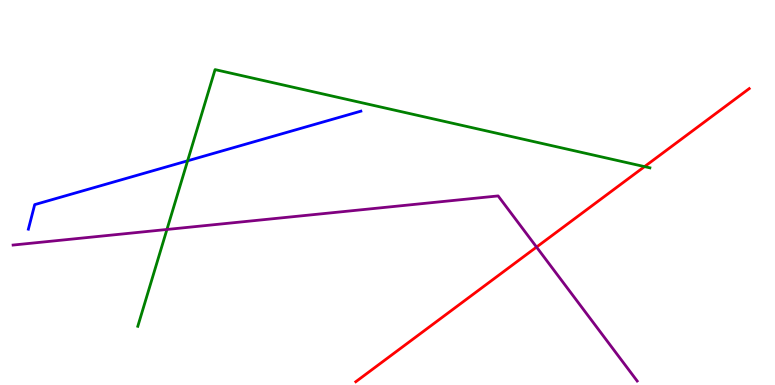[{'lines': ['blue', 'red'], 'intersections': []}, {'lines': ['green', 'red'], 'intersections': [{'x': 8.32, 'y': 5.67}]}, {'lines': ['purple', 'red'], 'intersections': [{'x': 6.92, 'y': 3.58}]}, {'lines': ['blue', 'green'], 'intersections': [{'x': 2.42, 'y': 5.82}]}, {'lines': ['blue', 'purple'], 'intersections': []}, {'lines': ['green', 'purple'], 'intersections': [{'x': 2.15, 'y': 4.04}]}]